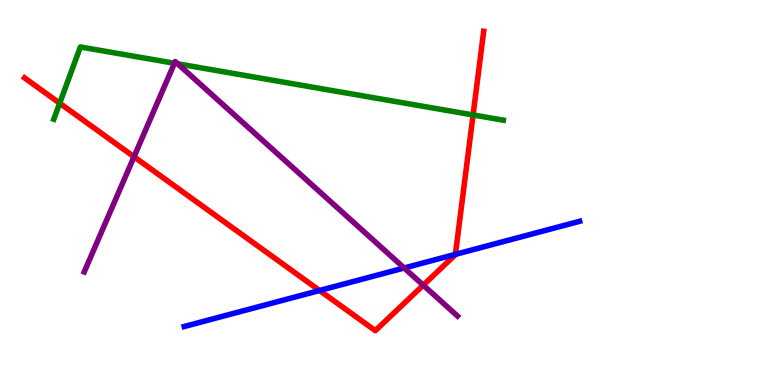[{'lines': ['blue', 'red'], 'intersections': [{'x': 4.12, 'y': 2.45}, {'x': 5.88, 'y': 3.39}]}, {'lines': ['green', 'red'], 'intersections': [{'x': 0.77, 'y': 7.32}, {'x': 6.1, 'y': 7.01}]}, {'lines': ['purple', 'red'], 'intersections': [{'x': 1.73, 'y': 5.93}, {'x': 5.46, 'y': 2.59}]}, {'lines': ['blue', 'green'], 'intersections': []}, {'lines': ['blue', 'purple'], 'intersections': [{'x': 5.22, 'y': 3.04}]}, {'lines': ['green', 'purple'], 'intersections': [{'x': 2.25, 'y': 8.36}, {'x': 2.29, 'y': 8.34}]}]